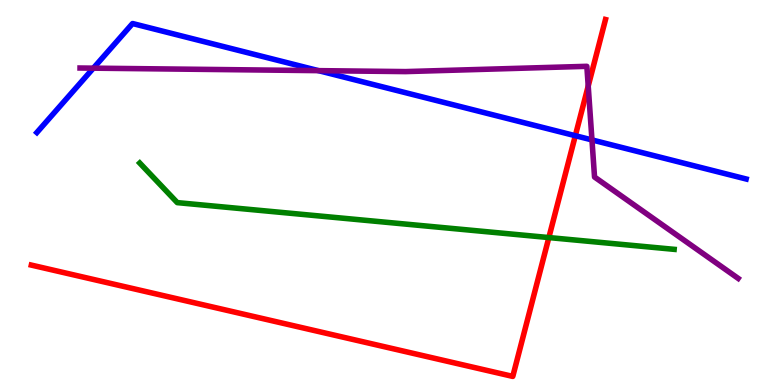[{'lines': ['blue', 'red'], 'intersections': [{'x': 7.42, 'y': 6.48}]}, {'lines': ['green', 'red'], 'intersections': [{'x': 7.08, 'y': 3.83}]}, {'lines': ['purple', 'red'], 'intersections': [{'x': 7.59, 'y': 7.76}]}, {'lines': ['blue', 'green'], 'intersections': []}, {'lines': ['blue', 'purple'], 'intersections': [{'x': 1.2, 'y': 8.23}, {'x': 4.11, 'y': 8.17}, {'x': 7.64, 'y': 6.37}]}, {'lines': ['green', 'purple'], 'intersections': []}]